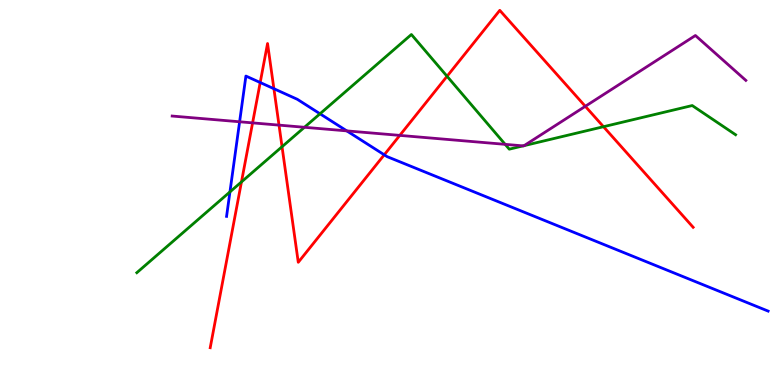[{'lines': ['blue', 'red'], 'intersections': [{'x': 3.36, 'y': 7.86}, {'x': 3.53, 'y': 7.7}, {'x': 4.96, 'y': 5.98}]}, {'lines': ['green', 'red'], 'intersections': [{'x': 3.12, 'y': 5.27}, {'x': 3.64, 'y': 6.19}, {'x': 5.77, 'y': 8.02}, {'x': 7.79, 'y': 6.71}]}, {'lines': ['purple', 'red'], 'intersections': [{'x': 3.26, 'y': 6.81}, {'x': 3.6, 'y': 6.75}, {'x': 5.16, 'y': 6.48}, {'x': 7.55, 'y': 7.24}]}, {'lines': ['blue', 'green'], 'intersections': [{'x': 2.97, 'y': 5.02}, {'x': 4.13, 'y': 7.04}]}, {'lines': ['blue', 'purple'], 'intersections': [{'x': 3.09, 'y': 6.84}, {'x': 4.47, 'y': 6.6}]}, {'lines': ['green', 'purple'], 'intersections': [{'x': 3.93, 'y': 6.69}, {'x': 6.52, 'y': 6.25}, {'x': 6.75, 'y': 6.21}, {'x': 6.76, 'y': 6.22}]}]